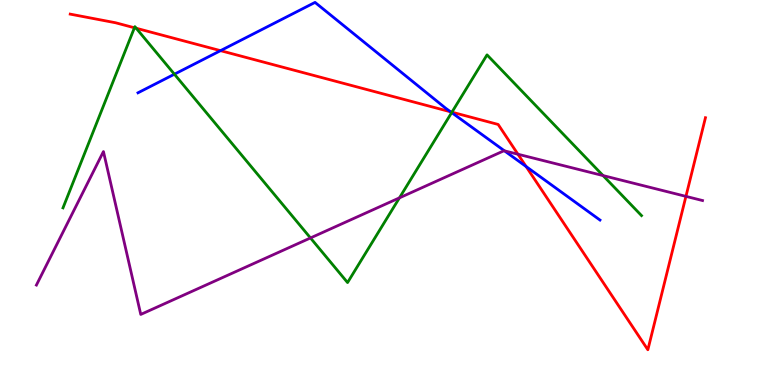[{'lines': ['blue', 'red'], 'intersections': [{'x': 2.85, 'y': 8.68}, {'x': 5.81, 'y': 7.1}, {'x': 6.79, 'y': 5.67}]}, {'lines': ['green', 'red'], 'intersections': [{'x': 1.73, 'y': 9.28}, {'x': 1.76, 'y': 9.27}, {'x': 5.83, 'y': 7.09}]}, {'lines': ['purple', 'red'], 'intersections': [{'x': 6.68, 'y': 5.99}, {'x': 8.85, 'y': 4.9}]}, {'lines': ['blue', 'green'], 'intersections': [{'x': 2.25, 'y': 8.07}, {'x': 5.83, 'y': 7.08}]}, {'lines': ['blue', 'purple'], 'intersections': [{'x': 6.51, 'y': 6.08}]}, {'lines': ['green', 'purple'], 'intersections': [{'x': 4.01, 'y': 3.82}, {'x': 5.15, 'y': 4.86}, {'x': 7.78, 'y': 5.44}]}]